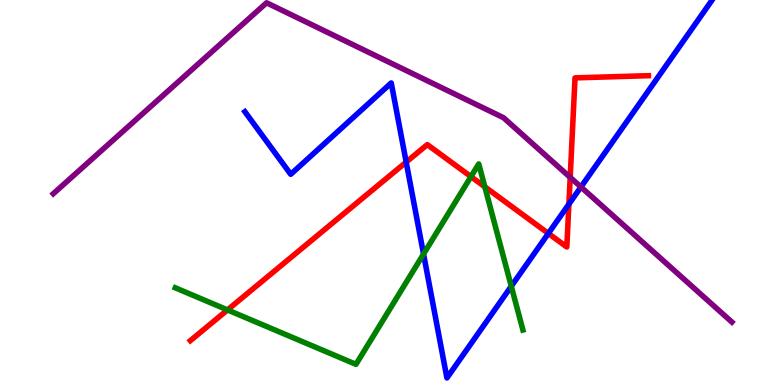[{'lines': ['blue', 'red'], 'intersections': [{'x': 5.24, 'y': 5.79}, {'x': 7.08, 'y': 3.94}, {'x': 7.34, 'y': 4.7}]}, {'lines': ['green', 'red'], 'intersections': [{'x': 2.94, 'y': 1.95}, {'x': 6.08, 'y': 5.41}, {'x': 6.26, 'y': 5.15}]}, {'lines': ['purple', 'red'], 'intersections': [{'x': 7.36, 'y': 5.39}]}, {'lines': ['blue', 'green'], 'intersections': [{'x': 5.47, 'y': 3.4}, {'x': 6.6, 'y': 2.56}]}, {'lines': ['blue', 'purple'], 'intersections': [{'x': 7.5, 'y': 5.14}]}, {'lines': ['green', 'purple'], 'intersections': []}]